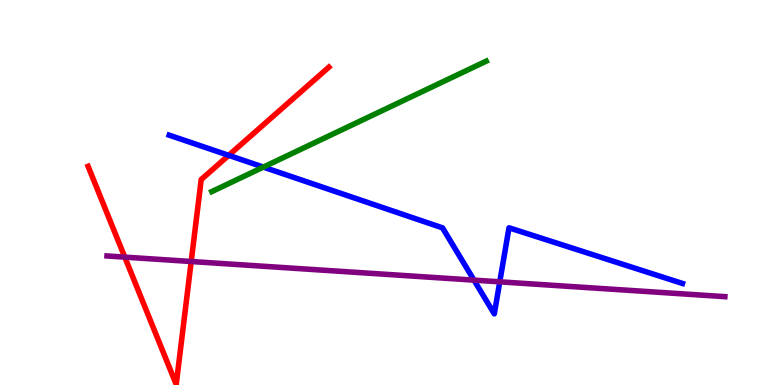[{'lines': ['blue', 'red'], 'intersections': [{'x': 2.95, 'y': 5.97}]}, {'lines': ['green', 'red'], 'intersections': []}, {'lines': ['purple', 'red'], 'intersections': [{'x': 1.61, 'y': 3.32}, {'x': 2.47, 'y': 3.21}]}, {'lines': ['blue', 'green'], 'intersections': [{'x': 3.4, 'y': 5.66}]}, {'lines': ['blue', 'purple'], 'intersections': [{'x': 6.12, 'y': 2.72}, {'x': 6.45, 'y': 2.68}]}, {'lines': ['green', 'purple'], 'intersections': []}]